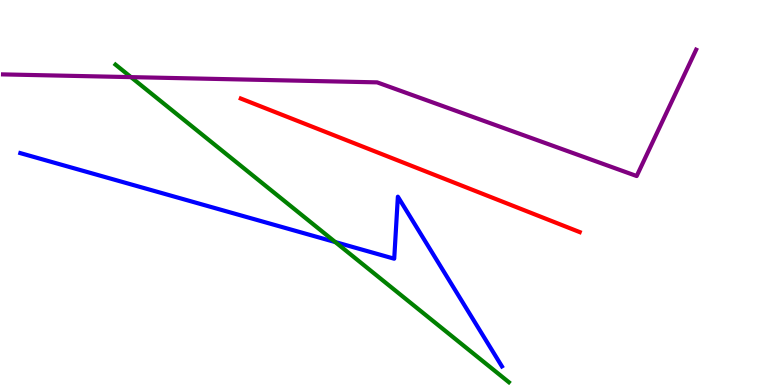[{'lines': ['blue', 'red'], 'intersections': []}, {'lines': ['green', 'red'], 'intersections': []}, {'lines': ['purple', 'red'], 'intersections': []}, {'lines': ['blue', 'green'], 'intersections': [{'x': 4.33, 'y': 3.71}]}, {'lines': ['blue', 'purple'], 'intersections': []}, {'lines': ['green', 'purple'], 'intersections': [{'x': 1.69, 'y': 8.0}]}]